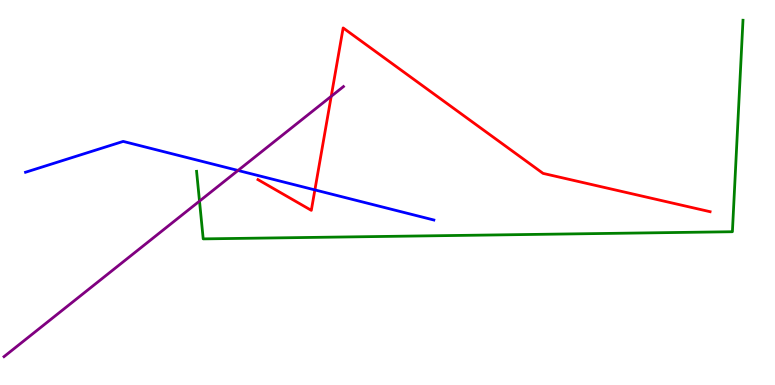[{'lines': ['blue', 'red'], 'intersections': [{'x': 4.06, 'y': 5.07}]}, {'lines': ['green', 'red'], 'intersections': []}, {'lines': ['purple', 'red'], 'intersections': [{'x': 4.27, 'y': 7.5}]}, {'lines': ['blue', 'green'], 'intersections': []}, {'lines': ['blue', 'purple'], 'intersections': [{'x': 3.07, 'y': 5.57}]}, {'lines': ['green', 'purple'], 'intersections': [{'x': 2.57, 'y': 4.78}]}]